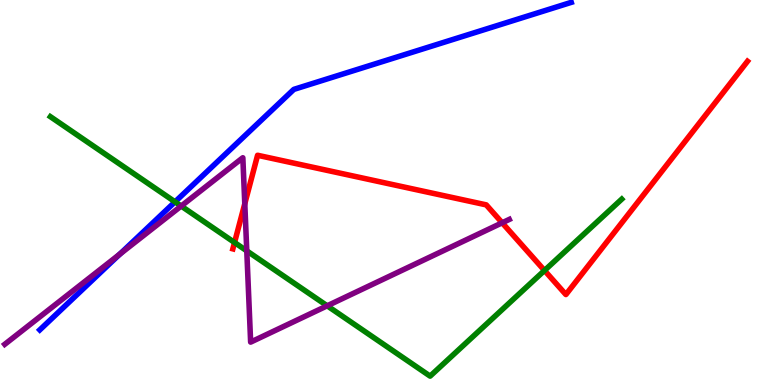[{'lines': ['blue', 'red'], 'intersections': []}, {'lines': ['green', 'red'], 'intersections': [{'x': 3.03, 'y': 3.7}, {'x': 7.03, 'y': 2.97}]}, {'lines': ['purple', 'red'], 'intersections': [{'x': 3.16, 'y': 4.71}, {'x': 6.48, 'y': 4.21}]}, {'lines': ['blue', 'green'], 'intersections': [{'x': 2.26, 'y': 4.76}]}, {'lines': ['blue', 'purple'], 'intersections': [{'x': 1.55, 'y': 3.4}]}, {'lines': ['green', 'purple'], 'intersections': [{'x': 2.34, 'y': 4.65}, {'x': 3.18, 'y': 3.48}, {'x': 4.22, 'y': 2.06}]}]